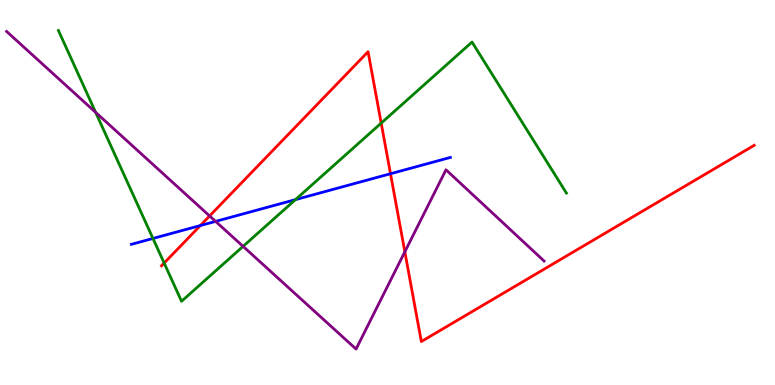[{'lines': ['blue', 'red'], 'intersections': [{'x': 2.59, 'y': 4.14}, {'x': 5.04, 'y': 5.49}]}, {'lines': ['green', 'red'], 'intersections': [{'x': 2.12, 'y': 3.17}, {'x': 4.92, 'y': 6.8}]}, {'lines': ['purple', 'red'], 'intersections': [{'x': 2.7, 'y': 4.39}, {'x': 5.22, 'y': 3.46}]}, {'lines': ['blue', 'green'], 'intersections': [{'x': 1.97, 'y': 3.81}, {'x': 3.81, 'y': 4.81}]}, {'lines': ['blue', 'purple'], 'intersections': [{'x': 2.78, 'y': 4.25}]}, {'lines': ['green', 'purple'], 'intersections': [{'x': 1.23, 'y': 7.08}, {'x': 3.14, 'y': 3.6}]}]